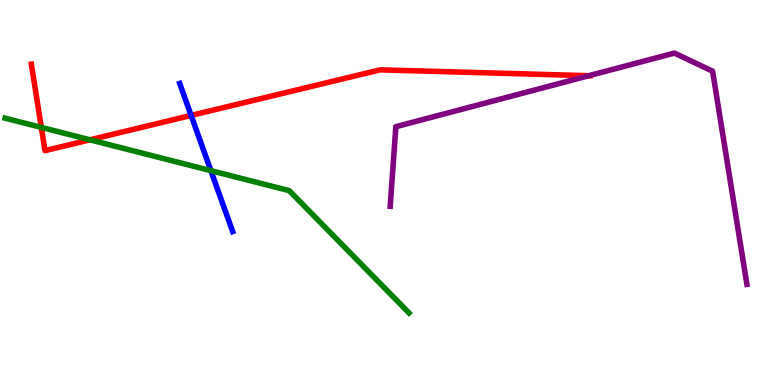[{'lines': ['blue', 'red'], 'intersections': [{'x': 2.47, 'y': 7.0}]}, {'lines': ['green', 'red'], 'intersections': [{'x': 0.533, 'y': 6.69}, {'x': 1.16, 'y': 6.37}]}, {'lines': ['purple', 'red'], 'intersections': [{'x': 7.6, 'y': 8.03}]}, {'lines': ['blue', 'green'], 'intersections': [{'x': 2.72, 'y': 5.57}]}, {'lines': ['blue', 'purple'], 'intersections': []}, {'lines': ['green', 'purple'], 'intersections': []}]